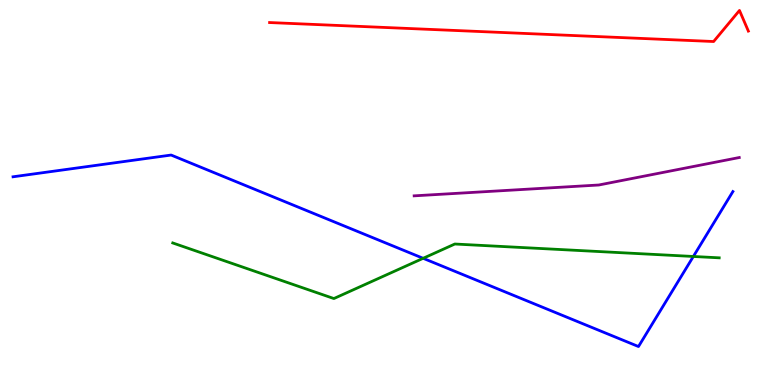[{'lines': ['blue', 'red'], 'intersections': []}, {'lines': ['green', 'red'], 'intersections': []}, {'lines': ['purple', 'red'], 'intersections': []}, {'lines': ['blue', 'green'], 'intersections': [{'x': 5.46, 'y': 3.29}, {'x': 8.95, 'y': 3.34}]}, {'lines': ['blue', 'purple'], 'intersections': []}, {'lines': ['green', 'purple'], 'intersections': []}]